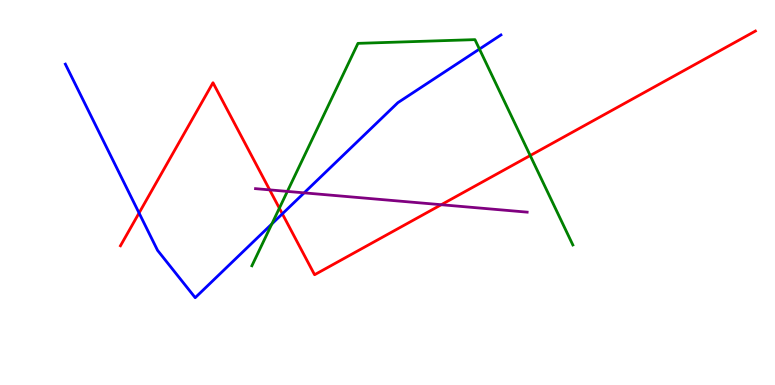[{'lines': ['blue', 'red'], 'intersections': [{'x': 1.79, 'y': 4.47}, {'x': 3.64, 'y': 4.45}]}, {'lines': ['green', 'red'], 'intersections': [{'x': 3.6, 'y': 4.59}, {'x': 6.84, 'y': 5.96}]}, {'lines': ['purple', 'red'], 'intersections': [{'x': 3.48, 'y': 5.07}, {'x': 5.69, 'y': 4.68}]}, {'lines': ['blue', 'green'], 'intersections': [{'x': 3.51, 'y': 4.18}, {'x': 6.19, 'y': 8.73}]}, {'lines': ['blue', 'purple'], 'intersections': [{'x': 3.92, 'y': 4.99}]}, {'lines': ['green', 'purple'], 'intersections': [{'x': 3.71, 'y': 5.03}]}]